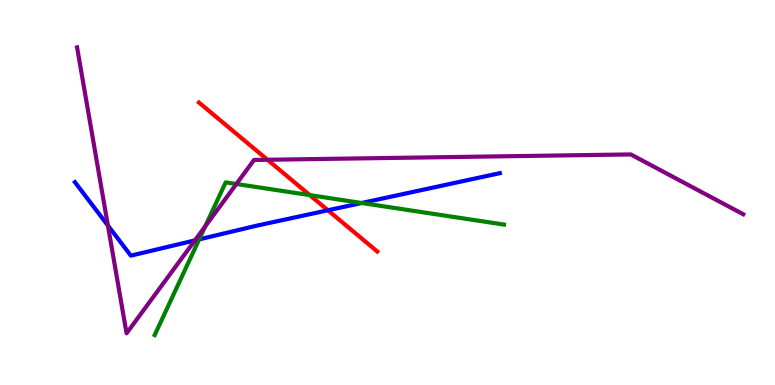[{'lines': ['blue', 'red'], 'intersections': [{'x': 4.23, 'y': 4.54}]}, {'lines': ['green', 'red'], 'intersections': [{'x': 4.0, 'y': 4.93}]}, {'lines': ['purple', 'red'], 'intersections': [{'x': 3.45, 'y': 5.85}]}, {'lines': ['blue', 'green'], 'intersections': [{'x': 2.57, 'y': 3.78}, {'x': 4.67, 'y': 4.73}]}, {'lines': ['blue', 'purple'], 'intersections': [{'x': 1.39, 'y': 4.14}, {'x': 2.51, 'y': 3.76}]}, {'lines': ['green', 'purple'], 'intersections': [{'x': 2.65, 'y': 4.12}, {'x': 3.05, 'y': 5.22}]}]